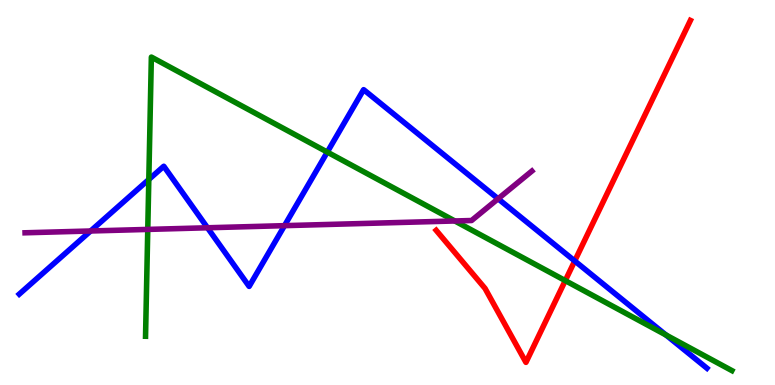[{'lines': ['blue', 'red'], 'intersections': [{'x': 7.42, 'y': 3.22}]}, {'lines': ['green', 'red'], 'intersections': [{'x': 7.29, 'y': 2.71}]}, {'lines': ['purple', 'red'], 'intersections': []}, {'lines': ['blue', 'green'], 'intersections': [{'x': 1.92, 'y': 5.34}, {'x': 4.22, 'y': 6.05}, {'x': 8.59, 'y': 1.3}]}, {'lines': ['blue', 'purple'], 'intersections': [{'x': 1.17, 'y': 4.0}, {'x': 2.68, 'y': 4.08}, {'x': 3.67, 'y': 4.14}, {'x': 6.43, 'y': 4.84}]}, {'lines': ['green', 'purple'], 'intersections': [{'x': 1.91, 'y': 4.04}, {'x': 5.87, 'y': 4.26}]}]